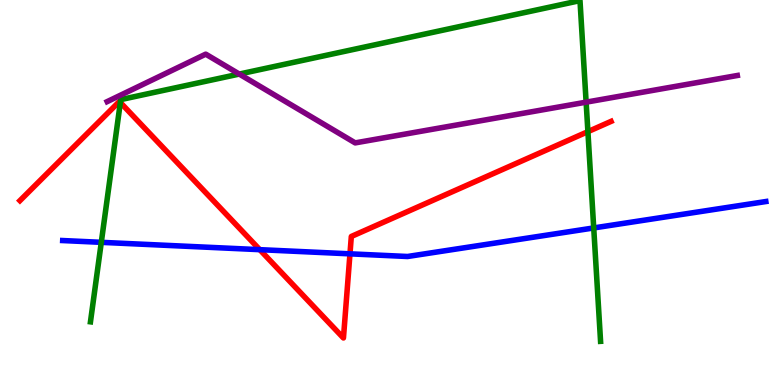[{'lines': ['blue', 'red'], 'intersections': [{'x': 3.35, 'y': 3.52}, {'x': 4.52, 'y': 3.41}]}, {'lines': ['green', 'red'], 'intersections': [{'x': 1.55, 'y': 7.34}, {'x': 7.59, 'y': 6.58}]}, {'lines': ['purple', 'red'], 'intersections': []}, {'lines': ['blue', 'green'], 'intersections': [{'x': 1.31, 'y': 3.71}, {'x': 7.66, 'y': 4.08}]}, {'lines': ['blue', 'purple'], 'intersections': []}, {'lines': ['green', 'purple'], 'intersections': [{'x': 3.09, 'y': 8.08}, {'x': 7.56, 'y': 7.35}]}]